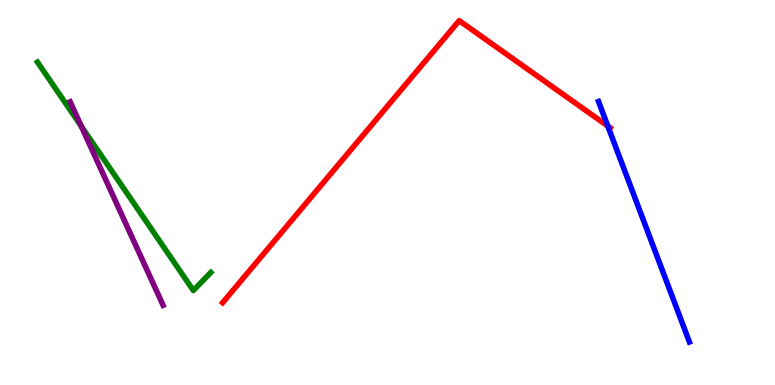[{'lines': ['blue', 'red'], 'intersections': [{'x': 7.84, 'y': 6.73}]}, {'lines': ['green', 'red'], 'intersections': []}, {'lines': ['purple', 'red'], 'intersections': []}, {'lines': ['blue', 'green'], 'intersections': []}, {'lines': ['blue', 'purple'], 'intersections': []}, {'lines': ['green', 'purple'], 'intersections': [{'x': 1.05, 'y': 6.72}]}]